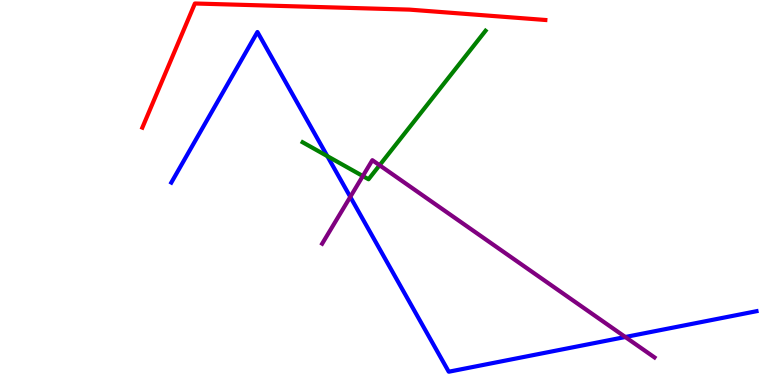[{'lines': ['blue', 'red'], 'intersections': []}, {'lines': ['green', 'red'], 'intersections': []}, {'lines': ['purple', 'red'], 'intersections': []}, {'lines': ['blue', 'green'], 'intersections': [{'x': 4.22, 'y': 5.94}]}, {'lines': ['blue', 'purple'], 'intersections': [{'x': 4.52, 'y': 4.89}, {'x': 8.07, 'y': 1.25}]}, {'lines': ['green', 'purple'], 'intersections': [{'x': 4.68, 'y': 5.43}, {'x': 4.9, 'y': 5.71}]}]